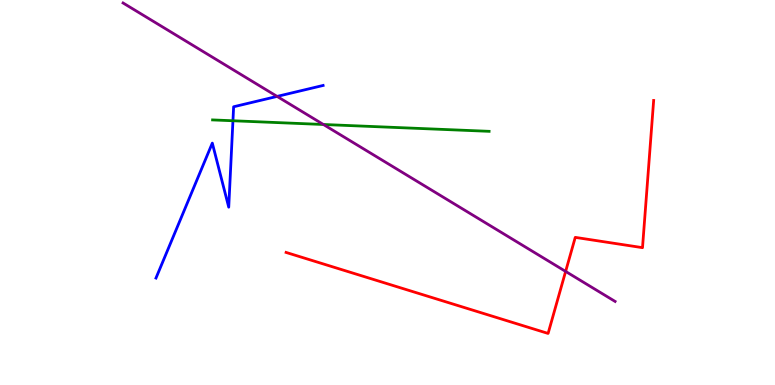[{'lines': ['blue', 'red'], 'intersections': []}, {'lines': ['green', 'red'], 'intersections': []}, {'lines': ['purple', 'red'], 'intersections': [{'x': 7.3, 'y': 2.95}]}, {'lines': ['blue', 'green'], 'intersections': [{'x': 3.01, 'y': 6.86}]}, {'lines': ['blue', 'purple'], 'intersections': [{'x': 3.58, 'y': 7.5}]}, {'lines': ['green', 'purple'], 'intersections': [{'x': 4.17, 'y': 6.77}]}]